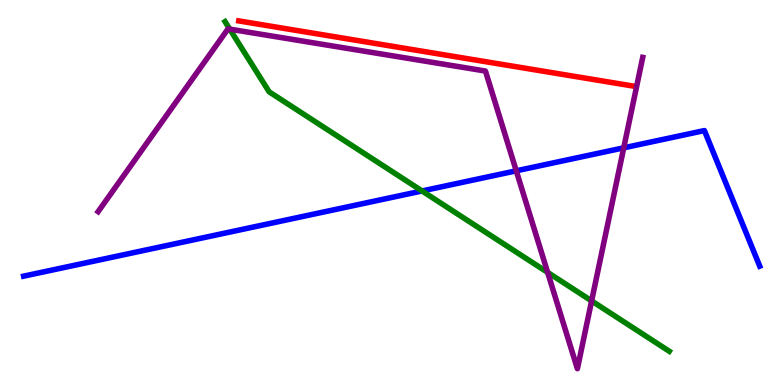[{'lines': ['blue', 'red'], 'intersections': []}, {'lines': ['green', 'red'], 'intersections': []}, {'lines': ['purple', 'red'], 'intersections': []}, {'lines': ['blue', 'green'], 'intersections': [{'x': 5.45, 'y': 5.04}]}, {'lines': ['blue', 'purple'], 'intersections': [{'x': 6.66, 'y': 5.56}, {'x': 8.05, 'y': 6.16}]}, {'lines': ['green', 'purple'], 'intersections': [{'x': 2.96, 'y': 9.24}, {'x': 7.07, 'y': 2.92}, {'x': 7.63, 'y': 2.18}]}]